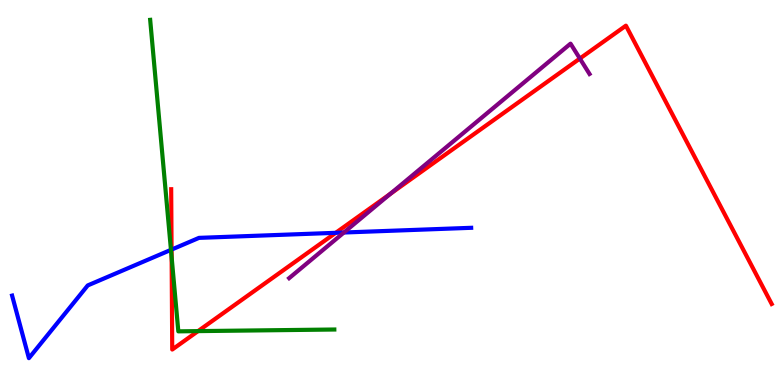[{'lines': ['blue', 'red'], 'intersections': [{'x': 2.21, 'y': 3.52}, {'x': 4.33, 'y': 3.95}]}, {'lines': ['green', 'red'], 'intersections': [{'x': 2.21, 'y': 3.32}, {'x': 2.56, 'y': 1.4}]}, {'lines': ['purple', 'red'], 'intersections': [{'x': 5.04, 'y': 4.96}, {'x': 7.48, 'y': 8.48}]}, {'lines': ['blue', 'green'], 'intersections': [{'x': 2.21, 'y': 3.51}]}, {'lines': ['blue', 'purple'], 'intersections': [{'x': 4.44, 'y': 3.96}]}, {'lines': ['green', 'purple'], 'intersections': []}]